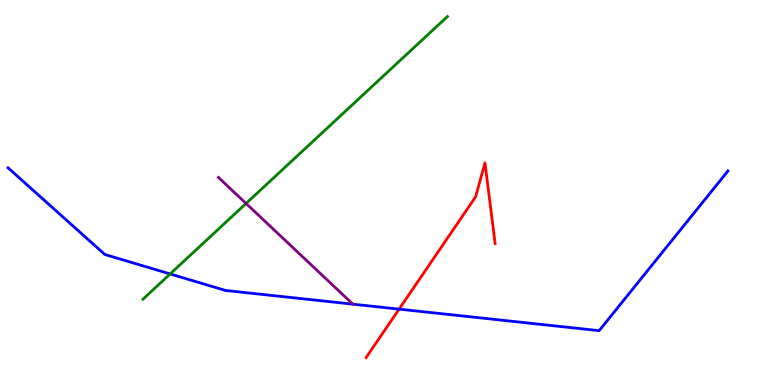[{'lines': ['blue', 'red'], 'intersections': [{'x': 5.15, 'y': 1.97}]}, {'lines': ['green', 'red'], 'intersections': []}, {'lines': ['purple', 'red'], 'intersections': []}, {'lines': ['blue', 'green'], 'intersections': [{'x': 2.2, 'y': 2.88}]}, {'lines': ['blue', 'purple'], 'intersections': [{'x': 4.55, 'y': 2.1}]}, {'lines': ['green', 'purple'], 'intersections': [{'x': 3.17, 'y': 4.72}]}]